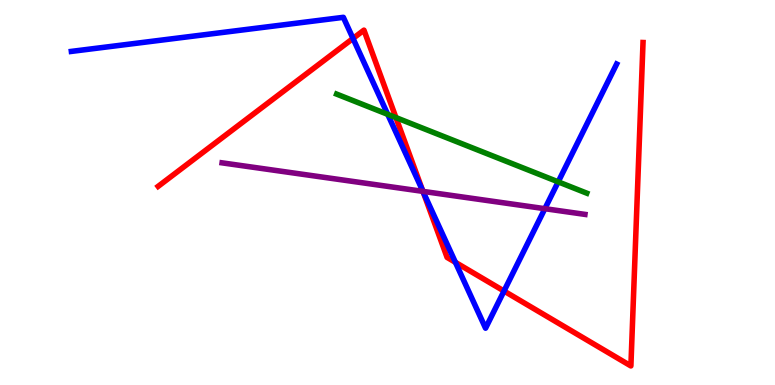[{'lines': ['blue', 'red'], 'intersections': [{'x': 4.55, 'y': 9.0}, {'x': 5.46, 'y': 5.04}, {'x': 5.88, 'y': 3.19}, {'x': 6.5, 'y': 2.44}]}, {'lines': ['green', 'red'], 'intersections': [{'x': 5.11, 'y': 6.95}]}, {'lines': ['purple', 'red'], 'intersections': [{'x': 5.46, 'y': 5.03}]}, {'lines': ['blue', 'green'], 'intersections': [{'x': 5.0, 'y': 7.03}, {'x': 7.2, 'y': 5.28}]}, {'lines': ['blue', 'purple'], 'intersections': [{'x': 5.46, 'y': 5.03}, {'x': 7.03, 'y': 4.58}]}, {'lines': ['green', 'purple'], 'intersections': []}]